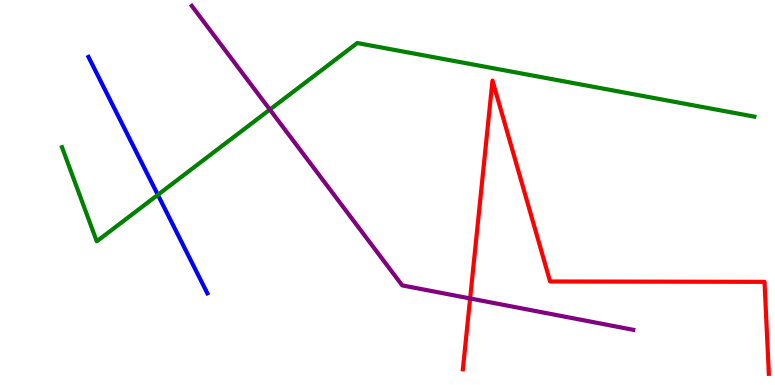[{'lines': ['blue', 'red'], 'intersections': []}, {'lines': ['green', 'red'], 'intersections': []}, {'lines': ['purple', 'red'], 'intersections': [{'x': 6.07, 'y': 2.25}]}, {'lines': ['blue', 'green'], 'intersections': [{'x': 2.04, 'y': 4.94}]}, {'lines': ['blue', 'purple'], 'intersections': []}, {'lines': ['green', 'purple'], 'intersections': [{'x': 3.48, 'y': 7.15}]}]